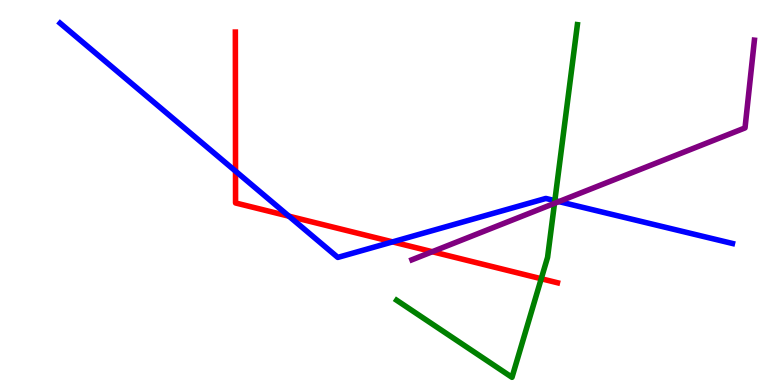[{'lines': ['blue', 'red'], 'intersections': [{'x': 3.04, 'y': 5.56}, {'x': 3.73, 'y': 4.38}, {'x': 5.07, 'y': 3.72}]}, {'lines': ['green', 'red'], 'intersections': [{'x': 6.98, 'y': 2.76}]}, {'lines': ['purple', 'red'], 'intersections': [{'x': 5.58, 'y': 3.46}]}, {'lines': ['blue', 'green'], 'intersections': [{'x': 7.16, 'y': 4.79}]}, {'lines': ['blue', 'purple'], 'intersections': [{'x': 7.21, 'y': 4.76}]}, {'lines': ['green', 'purple'], 'intersections': [{'x': 7.15, 'y': 4.72}]}]